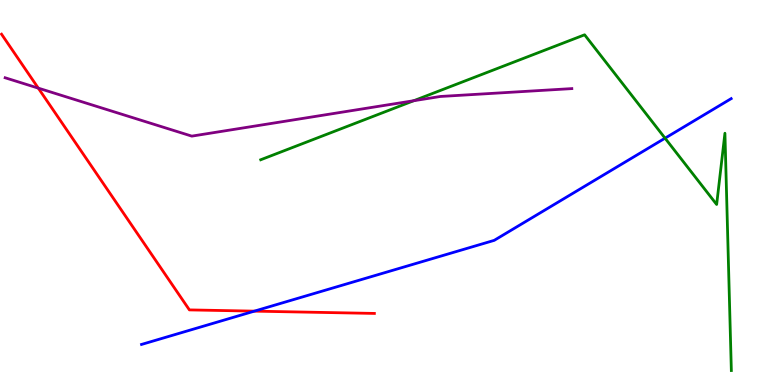[{'lines': ['blue', 'red'], 'intersections': [{'x': 3.28, 'y': 1.92}]}, {'lines': ['green', 'red'], 'intersections': []}, {'lines': ['purple', 'red'], 'intersections': [{'x': 0.494, 'y': 7.71}]}, {'lines': ['blue', 'green'], 'intersections': [{'x': 8.58, 'y': 6.41}]}, {'lines': ['blue', 'purple'], 'intersections': []}, {'lines': ['green', 'purple'], 'intersections': [{'x': 5.34, 'y': 7.38}]}]